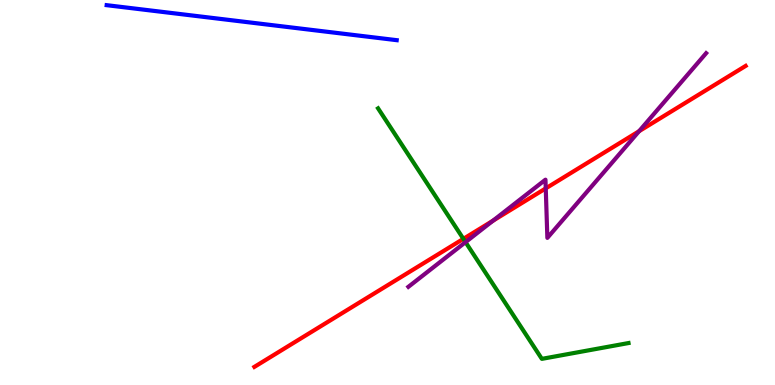[{'lines': ['blue', 'red'], 'intersections': []}, {'lines': ['green', 'red'], 'intersections': [{'x': 5.98, 'y': 3.8}]}, {'lines': ['purple', 'red'], 'intersections': [{'x': 6.36, 'y': 4.27}, {'x': 7.04, 'y': 5.11}, {'x': 8.25, 'y': 6.59}]}, {'lines': ['blue', 'green'], 'intersections': []}, {'lines': ['blue', 'purple'], 'intersections': []}, {'lines': ['green', 'purple'], 'intersections': [{'x': 6.01, 'y': 3.71}]}]